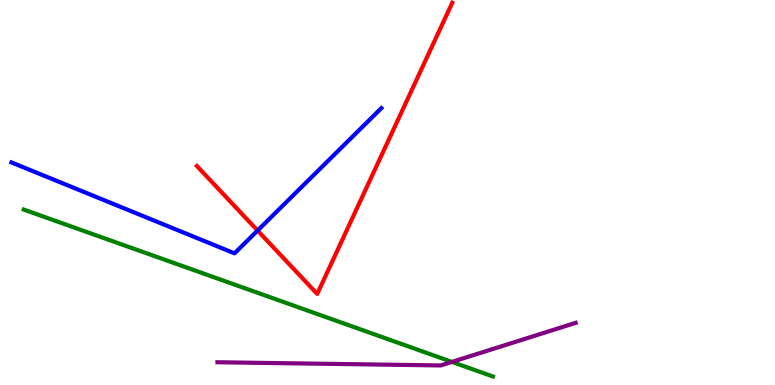[{'lines': ['blue', 'red'], 'intersections': [{'x': 3.32, 'y': 4.01}]}, {'lines': ['green', 'red'], 'intersections': []}, {'lines': ['purple', 'red'], 'intersections': []}, {'lines': ['blue', 'green'], 'intersections': []}, {'lines': ['blue', 'purple'], 'intersections': []}, {'lines': ['green', 'purple'], 'intersections': [{'x': 5.83, 'y': 0.6}]}]